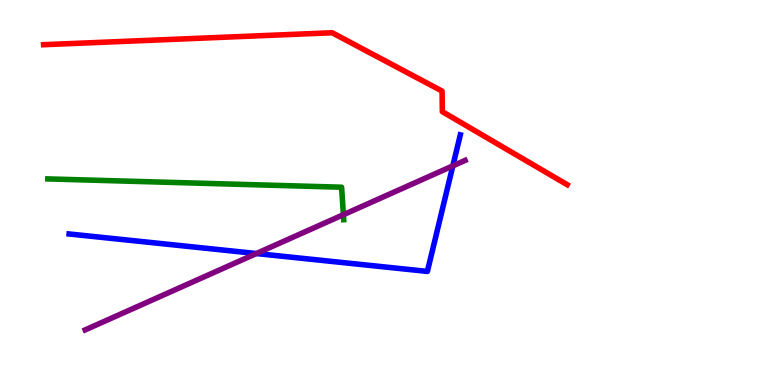[{'lines': ['blue', 'red'], 'intersections': []}, {'lines': ['green', 'red'], 'intersections': []}, {'lines': ['purple', 'red'], 'intersections': []}, {'lines': ['blue', 'green'], 'intersections': []}, {'lines': ['blue', 'purple'], 'intersections': [{'x': 3.31, 'y': 3.41}, {'x': 5.84, 'y': 5.69}]}, {'lines': ['green', 'purple'], 'intersections': [{'x': 4.43, 'y': 4.42}]}]